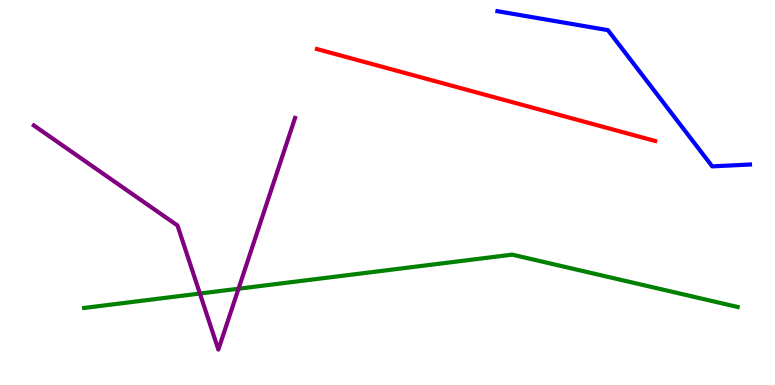[{'lines': ['blue', 'red'], 'intersections': []}, {'lines': ['green', 'red'], 'intersections': []}, {'lines': ['purple', 'red'], 'intersections': []}, {'lines': ['blue', 'green'], 'intersections': []}, {'lines': ['blue', 'purple'], 'intersections': []}, {'lines': ['green', 'purple'], 'intersections': [{'x': 2.58, 'y': 2.38}, {'x': 3.08, 'y': 2.5}]}]